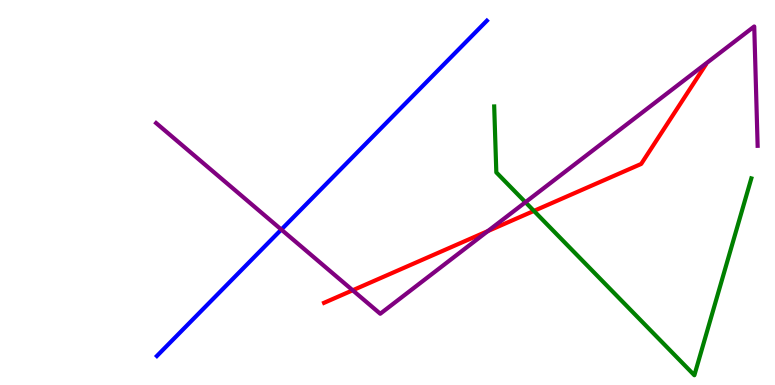[{'lines': ['blue', 'red'], 'intersections': []}, {'lines': ['green', 'red'], 'intersections': [{'x': 6.89, 'y': 4.52}]}, {'lines': ['purple', 'red'], 'intersections': [{'x': 4.55, 'y': 2.46}, {'x': 6.29, 'y': 4.0}]}, {'lines': ['blue', 'green'], 'intersections': []}, {'lines': ['blue', 'purple'], 'intersections': [{'x': 3.63, 'y': 4.04}]}, {'lines': ['green', 'purple'], 'intersections': [{'x': 6.78, 'y': 4.75}]}]